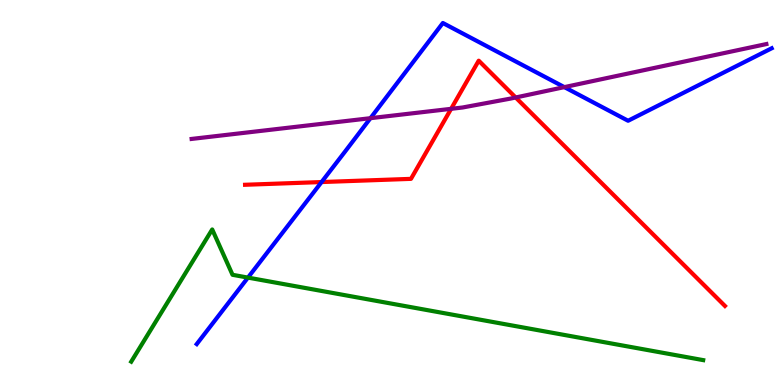[{'lines': ['blue', 'red'], 'intersections': [{'x': 4.15, 'y': 5.27}]}, {'lines': ['green', 'red'], 'intersections': []}, {'lines': ['purple', 'red'], 'intersections': [{'x': 5.82, 'y': 7.17}, {'x': 6.65, 'y': 7.47}]}, {'lines': ['blue', 'green'], 'intersections': [{'x': 3.2, 'y': 2.79}]}, {'lines': ['blue', 'purple'], 'intersections': [{'x': 4.78, 'y': 6.93}, {'x': 7.28, 'y': 7.74}]}, {'lines': ['green', 'purple'], 'intersections': []}]